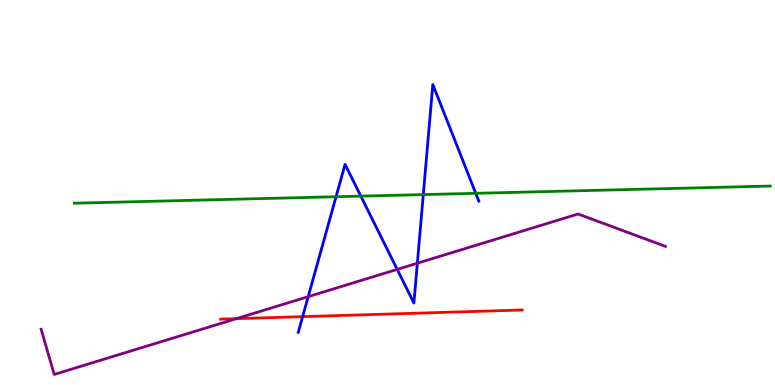[{'lines': ['blue', 'red'], 'intersections': [{'x': 3.9, 'y': 1.78}]}, {'lines': ['green', 'red'], 'intersections': []}, {'lines': ['purple', 'red'], 'intersections': [{'x': 3.05, 'y': 1.72}]}, {'lines': ['blue', 'green'], 'intersections': [{'x': 4.34, 'y': 4.89}, {'x': 4.66, 'y': 4.91}, {'x': 5.46, 'y': 4.95}, {'x': 6.14, 'y': 4.98}]}, {'lines': ['blue', 'purple'], 'intersections': [{'x': 3.98, 'y': 2.29}, {'x': 5.13, 'y': 3.0}, {'x': 5.39, 'y': 3.16}]}, {'lines': ['green', 'purple'], 'intersections': []}]